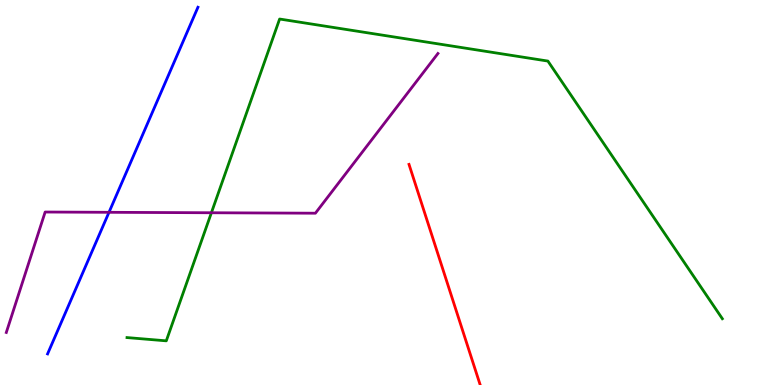[{'lines': ['blue', 'red'], 'intersections': []}, {'lines': ['green', 'red'], 'intersections': []}, {'lines': ['purple', 'red'], 'intersections': []}, {'lines': ['blue', 'green'], 'intersections': []}, {'lines': ['blue', 'purple'], 'intersections': [{'x': 1.41, 'y': 4.49}]}, {'lines': ['green', 'purple'], 'intersections': [{'x': 2.73, 'y': 4.47}]}]